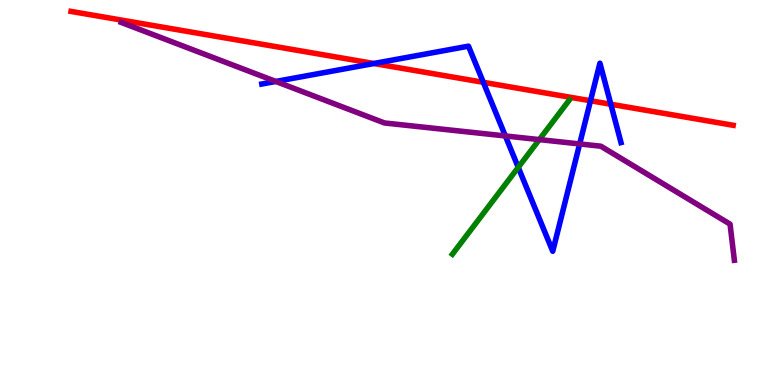[{'lines': ['blue', 'red'], 'intersections': [{'x': 4.82, 'y': 8.35}, {'x': 6.24, 'y': 7.86}, {'x': 7.62, 'y': 7.38}, {'x': 7.88, 'y': 7.29}]}, {'lines': ['green', 'red'], 'intersections': []}, {'lines': ['purple', 'red'], 'intersections': []}, {'lines': ['blue', 'green'], 'intersections': [{'x': 6.69, 'y': 5.65}]}, {'lines': ['blue', 'purple'], 'intersections': [{'x': 3.56, 'y': 7.88}, {'x': 6.52, 'y': 6.47}, {'x': 7.48, 'y': 6.26}]}, {'lines': ['green', 'purple'], 'intersections': [{'x': 6.96, 'y': 6.37}]}]